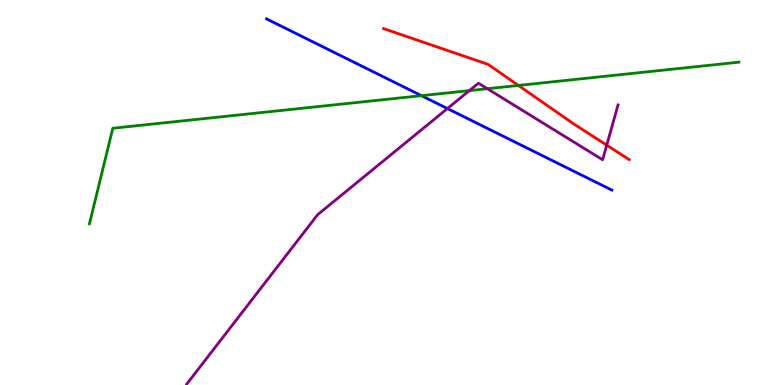[{'lines': ['blue', 'red'], 'intersections': []}, {'lines': ['green', 'red'], 'intersections': [{'x': 6.69, 'y': 7.78}]}, {'lines': ['purple', 'red'], 'intersections': [{'x': 7.83, 'y': 6.23}]}, {'lines': ['blue', 'green'], 'intersections': [{'x': 5.44, 'y': 7.52}]}, {'lines': ['blue', 'purple'], 'intersections': [{'x': 5.77, 'y': 7.18}]}, {'lines': ['green', 'purple'], 'intersections': [{'x': 6.06, 'y': 7.65}, {'x': 6.29, 'y': 7.7}]}]